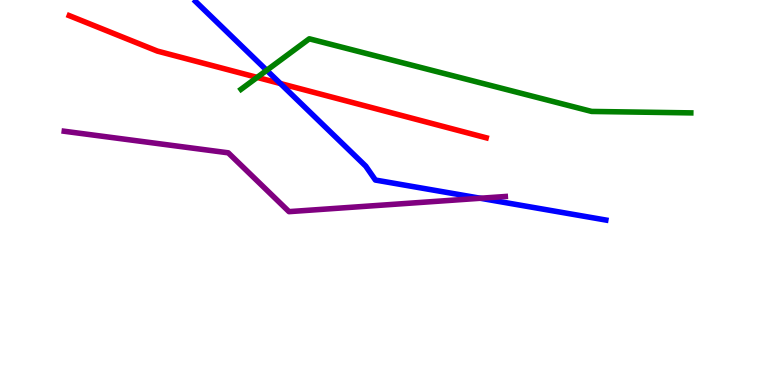[{'lines': ['blue', 'red'], 'intersections': [{'x': 3.62, 'y': 7.83}]}, {'lines': ['green', 'red'], 'intersections': [{'x': 3.32, 'y': 7.99}]}, {'lines': ['purple', 'red'], 'intersections': []}, {'lines': ['blue', 'green'], 'intersections': [{'x': 3.44, 'y': 8.17}]}, {'lines': ['blue', 'purple'], 'intersections': [{'x': 6.2, 'y': 4.85}]}, {'lines': ['green', 'purple'], 'intersections': []}]